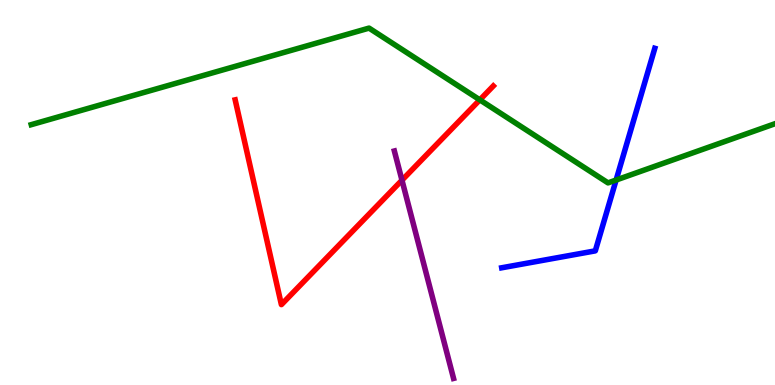[{'lines': ['blue', 'red'], 'intersections': []}, {'lines': ['green', 'red'], 'intersections': [{'x': 6.19, 'y': 7.41}]}, {'lines': ['purple', 'red'], 'intersections': [{'x': 5.19, 'y': 5.32}]}, {'lines': ['blue', 'green'], 'intersections': [{'x': 7.95, 'y': 5.32}]}, {'lines': ['blue', 'purple'], 'intersections': []}, {'lines': ['green', 'purple'], 'intersections': []}]